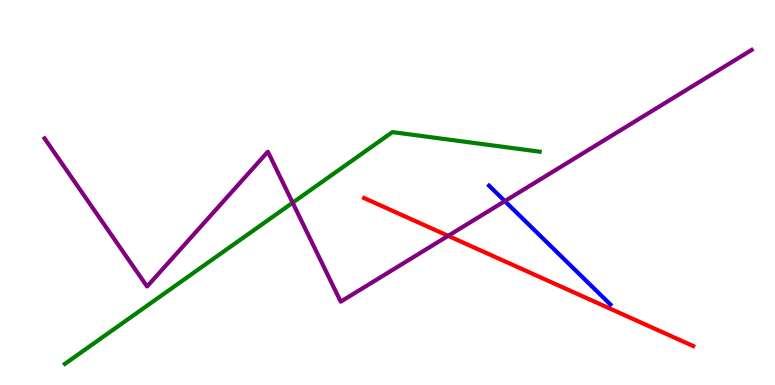[{'lines': ['blue', 'red'], 'intersections': []}, {'lines': ['green', 'red'], 'intersections': []}, {'lines': ['purple', 'red'], 'intersections': [{'x': 5.78, 'y': 3.87}]}, {'lines': ['blue', 'green'], 'intersections': []}, {'lines': ['blue', 'purple'], 'intersections': [{'x': 6.51, 'y': 4.78}]}, {'lines': ['green', 'purple'], 'intersections': [{'x': 3.78, 'y': 4.74}]}]